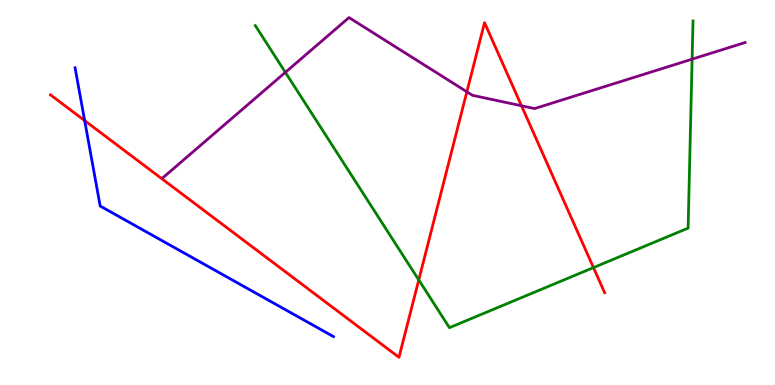[{'lines': ['blue', 'red'], 'intersections': [{'x': 1.09, 'y': 6.87}]}, {'lines': ['green', 'red'], 'intersections': [{'x': 5.4, 'y': 2.73}, {'x': 7.66, 'y': 3.05}]}, {'lines': ['purple', 'red'], 'intersections': [{'x': 6.02, 'y': 7.62}, {'x': 6.73, 'y': 7.25}]}, {'lines': ['blue', 'green'], 'intersections': []}, {'lines': ['blue', 'purple'], 'intersections': []}, {'lines': ['green', 'purple'], 'intersections': [{'x': 3.68, 'y': 8.12}, {'x': 8.93, 'y': 8.46}]}]